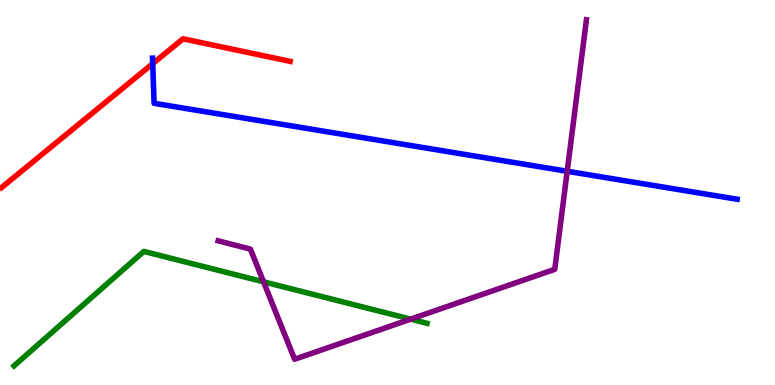[{'lines': ['blue', 'red'], 'intersections': [{'x': 1.97, 'y': 8.35}]}, {'lines': ['green', 'red'], 'intersections': []}, {'lines': ['purple', 'red'], 'intersections': []}, {'lines': ['blue', 'green'], 'intersections': []}, {'lines': ['blue', 'purple'], 'intersections': [{'x': 7.32, 'y': 5.55}]}, {'lines': ['green', 'purple'], 'intersections': [{'x': 3.4, 'y': 2.68}, {'x': 5.3, 'y': 1.71}]}]